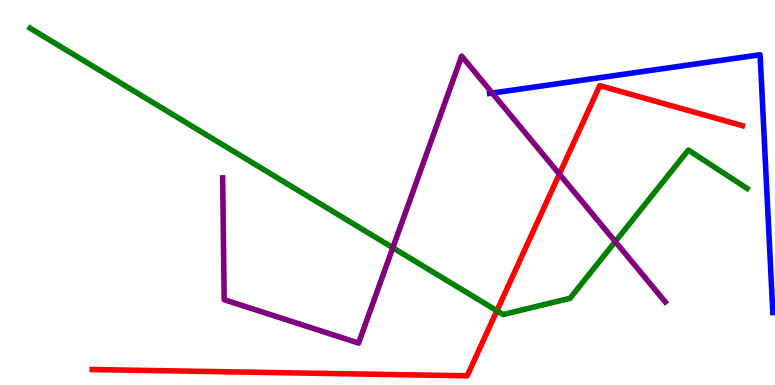[{'lines': ['blue', 'red'], 'intersections': []}, {'lines': ['green', 'red'], 'intersections': [{'x': 6.41, 'y': 1.93}]}, {'lines': ['purple', 'red'], 'intersections': [{'x': 7.22, 'y': 5.48}]}, {'lines': ['blue', 'green'], 'intersections': []}, {'lines': ['blue', 'purple'], 'intersections': [{'x': 6.35, 'y': 7.58}]}, {'lines': ['green', 'purple'], 'intersections': [{'x': 5.07, 'y': 3.57}, {'x': 7.94, 'y': 3.73}]}]